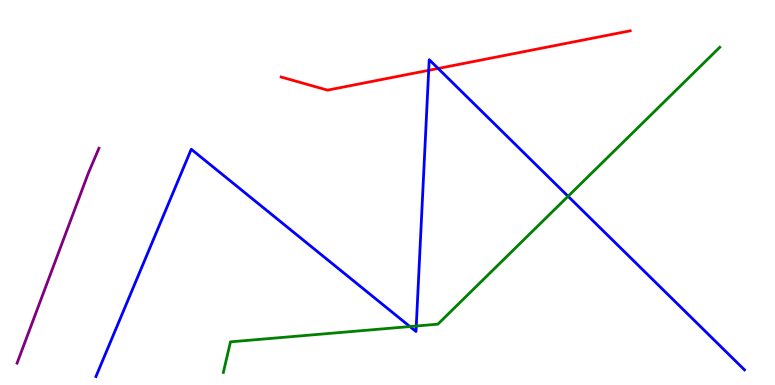[{'lines': ['blue', 'red'], 'intersections': [{'x': 5.53, 'y': 8.17}, {'x': 5.65, 'y': 8.22}]}, {'lines': ['green', 'red'], 'intersections': []}, {'lines': ['purple', 'red'], 'intersections': []}, {'lines': ['blue', 'green'], 'intersections': [{'x': 5.29, 'y': 1.52}, {'x': 5.37, 'y': 1.53}, {'x': 7.33, 'y': 4.9}]}, {'lines': ['blue', 'purple'], 'intersections': []}, {'lines': ['green', 'purple'], 'intersections': []}]